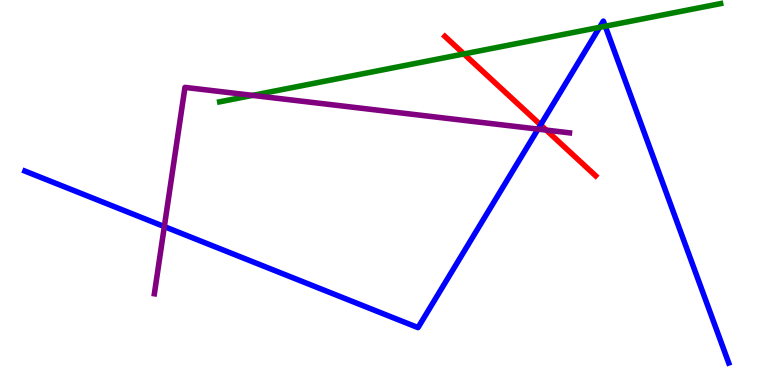[{'lines': ['blue', 'red'], 'intersections': [{'x': 6.98, 'y': 6.76}]}, {'lines': ['green', 'red'], 'intersections': [{'x': 5.99, 'y': 8.6}]}, {'lines': ['purple', 'red'], 'intersections': [{'x': 7.05, 'y': 6.62}]}, {'lines': ['blue', 'green'], 'intersections': [{'x': 7.74, 'y': 9.29}, {'x': 7.81, 'y': 9.32}]}, {'lines': ['blue', 'purple'], 'intersections': [{'x': 2.12, 'y': 4.11}, {'x': 6.94, 'y': 6.65}]}, {'lines': ['green', 'purple'], 'intersections': [{'x': 3.26, 'y': 7.52}]}]